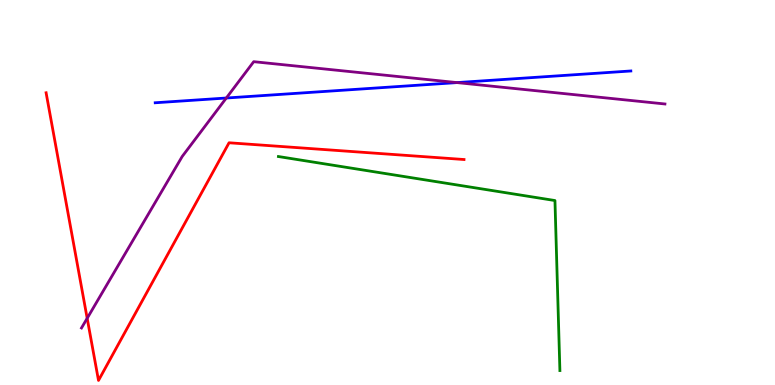[{'lines': ['blue', 'red'], 'intersections': []}, {'lines': ['green', 'red'], 'intersections': []}, {'lines': ['purple', 'red'], 'intersections': [{'x': 1.12, 'y': 1.73}]}, {'lines': ['blue', 'green'], 'intersections': []}, {'lines': ['blue', 'purple'], 'intersections': [{'x': 2.92, 'y': 7.45}, {'x': 5.9, 'y': 7.85}]}, {'lines': ['green', 'purple'], 'intersections': []}]